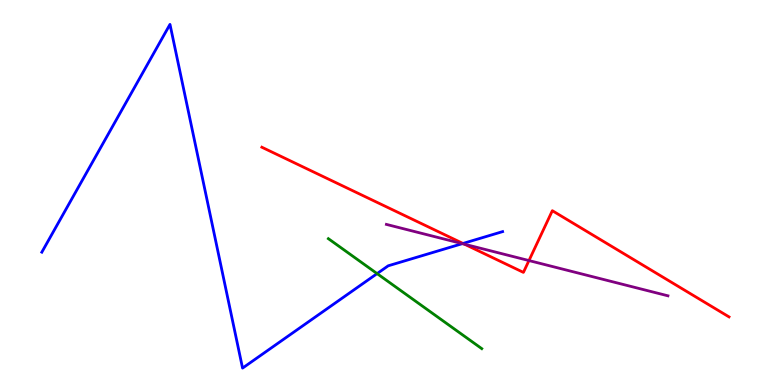[{'lines': ['blue', 'red'], 'intersections': [{'x': 5.97, 'y': 3.68}]}, {'lines': ['green', 'red'], 'intersections': []}, {'lines': ['purple', 'red'], 'intersections': [{'x': 5.99, 'y': 3.66}, {'x': 6.83, 'y': 3.23}]}, {'lines': ['blue', 'green'], 'intersections': [{'x': 4.87, 'y': 2.89}]}, {'lines': ['blue', 'purple'], 'intersections': [{'x': 5.97, 'y': 3.67}]}, {'lines': ['green', 'purple'], 'intersections': []}]